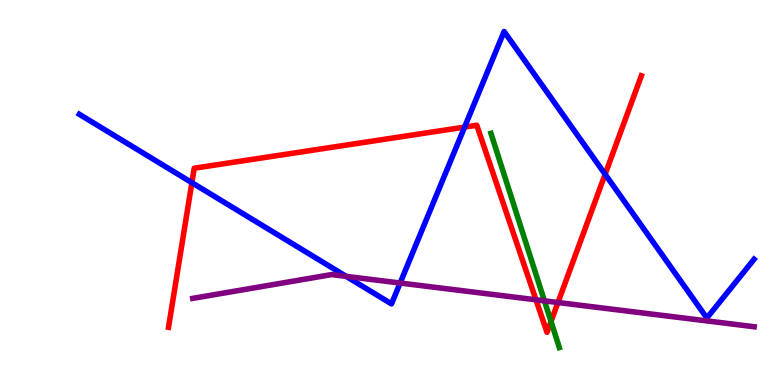[{'lines': ['blue', 'red'], 'intersections': [{'x': 2.48, 'y': 5.26}, {'x': 5.99, 'y': 6.7}, {'x': 7.81, 'y': 5.47}]}, {'lines': ['green', 'red'], 'intersections': [{'x': 7.11, 'y': 1.65}]}, {'lines': ['purple', 'red'], 'intersections': [{'x': 6.92, 'y': 2.21}, {'x': 7.2, 'y': 2.14}]}, {'lines': ['blue', 'green'], 'intersections': []}, {'lines': ['blue', 'purple'], 'intersections': [{'x': 4.47, 'y': 2.82}, {'x': 5.16, 'y': 2.65}]}, {'lines': ['green', 'purple'], 'intersections': [{'x': 7.02, 'y': 2.19}]}]